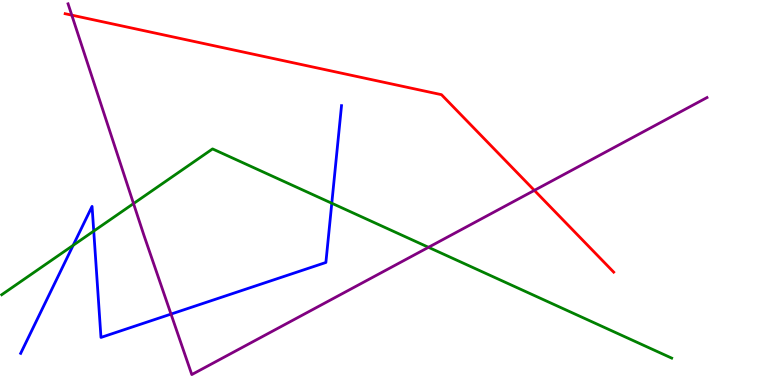[{'lines': ['blue', 'red'], 'intersections': []}, {'lines': ['green', 'red'], 'intersections': []}, {'lines': ['purple', 'red'], 'intersections': [{'x': 0.926, 'y': 9.61}, {'x': 6.89, 'y': 5.06}]}, {'lines': ['blue', 'green'], 'intersections': [{'x': 0.944, 'y': 3.63}, {'x': 1.21, 'y': 4.0}, {'x': 4.28, 'y': 4.72}]}, {'lines': ['blue', 'purple'], 'intersections': [{'x': 2.21, 'y': 1.84}]}, {'lines': ['green', 'purple'], 'intersections': [{'x': 1.72, 'y': 4.71}, {'x': 5.53, 'y': 3.58}]}]